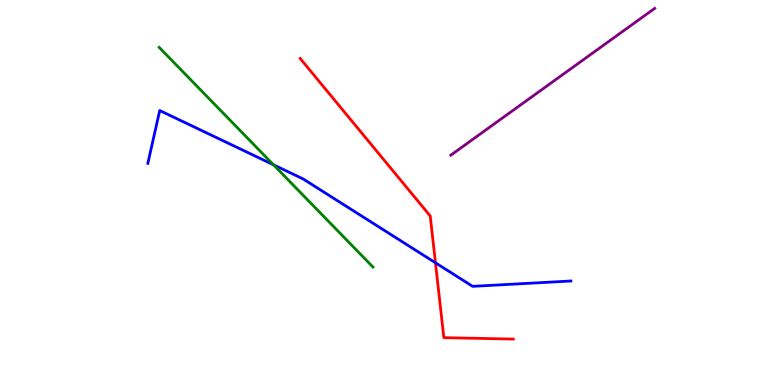[{'lines': ['blue', 'red'], 'intersections': [{'x': 5.62, 'y': 3.17}]}, {'lines': ['green', 'red'], 'intersections': []}, {'lines': ['purple', 'red'], 'intersections': []}, {'lines': ['blue', 'green'], 'intersections': [{'x': 3.53, 'y': 5.72}]}, {'lines': ['blue', 'purple'], 'intersections': []}, {'lines': ['green', 'purple'], 'intersections': []}]